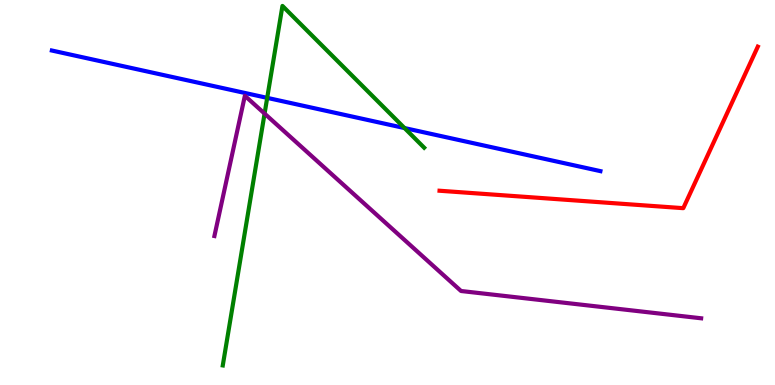[{'lines': ['blue', 'red'], 'intersections': []}, {'lines': ['green', 'red'], 'intersections': []}, {'lines': ['purple', 'red'], 'intersections': []}, {'lines': ['blue', 'green'], 'intersections': [{'x': 3.45, 'y': 7.46}, {'x': 5.22, 'y': 6.67}]}, {'lines': ['blue', 'purple'], 'intersections': []}, {'lines': ['green', 'purple'], 'intersections': [{'x': 3.41, 'y': 7.05}]}]